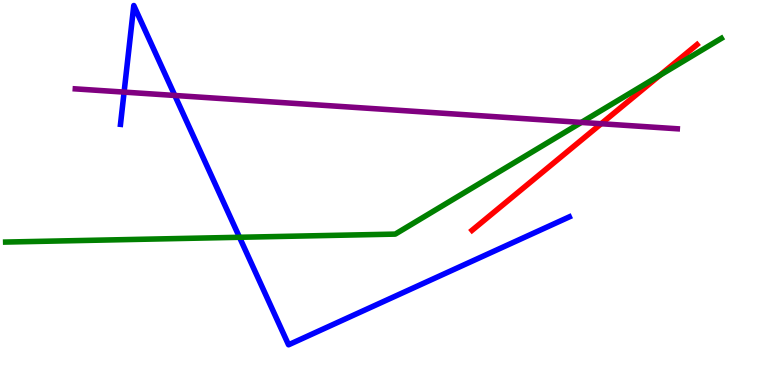[{'lines': ['blue', 'red'], 'intersections': []}, {'lines': ['green', 'red'], 'intersections': [{'x': 8.51, 'y': 8.04}]}, {'lines': ['purple', 'red'], 'intersections': [{'x': 7.76, 'y': 6.79}]}, {'lines': ['blue', 'green'], 'intersections': [{'x': 3.09, 'y': 3.84}]}, {'lines': ['blue', 'purple'], 'intersections': [{'x': 1.6, 'y': 7.61}, {'x': 2.26, 'y': 7.52}]}, {'lines': ['green', 'purple'], 'intersections': [{'x': 7.5, 'y': 6.82}]}]